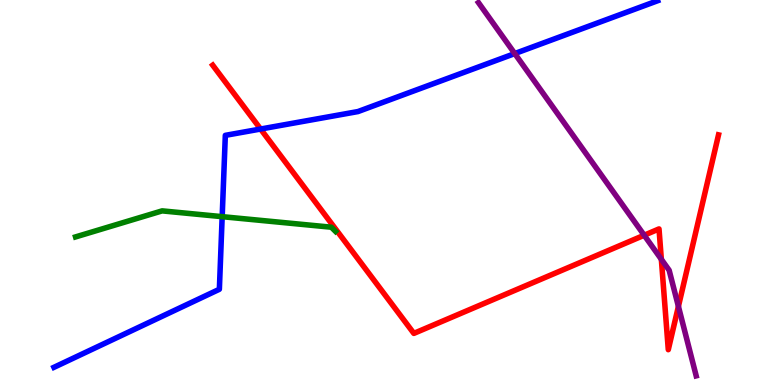[{'lines': ['blue', 'red'], 'intersections': [{'x': 3.36, 'y': 6.65}]}, {'lines': ['green', 'red'], 'intersections': []}, {'lines': ['purple', 'red'], 'intersections': [{'x': 8.31, 'y': 3.89}, {'x': 8.53, 'y': 3.26}, {'x': 8.75, 'y': 2.04}]}, {'lines': ['blue', 'green'], 'intersections': [{'x': 2.87, 'y': 4.37}]}, {'lines': ['blue', 'purple'], 'intersections': [{'x': 6.64, 'y': 8.61}]}, {'lines': ['green', 'purple'], 'intersections': []}]